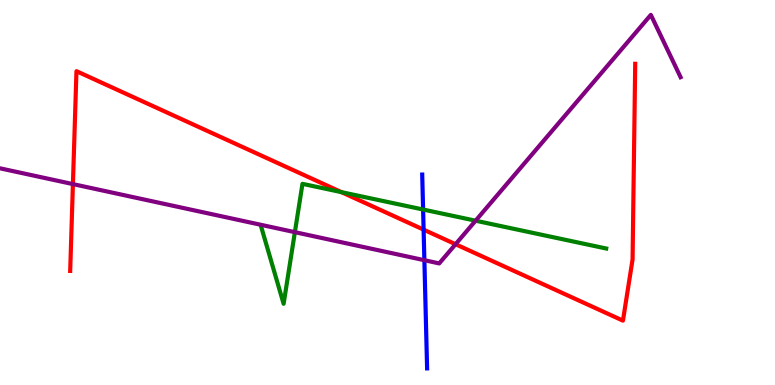[{'lines': ['blue', 'red'], 'intersections': [{'x': 5.47, 'y': 4.04}]}, {'lines': ['green', 'red'], 'intersections': [{'x': 4.41, 'y': 5.01}]}, {'lines': ['purple', 'red'], 'intersections': [{'x': 0.941, 'y': 5.22}, {'x': 5.88, 'y': 3.66}]}, {'lines': ['blue', 'green'], 'intersections': [{'x': 5.46, 'y': 4.56}]}, {'lines': ['blue', 'purple'], 'intersections': [{'x': 5.48, 'y': 3.24}]}, {'lines': ['green', 'purple'], 'intersections': [{'x': 3.8, 'y': 3.97}, {'x': 6.14, 'y': 4.27}]}]